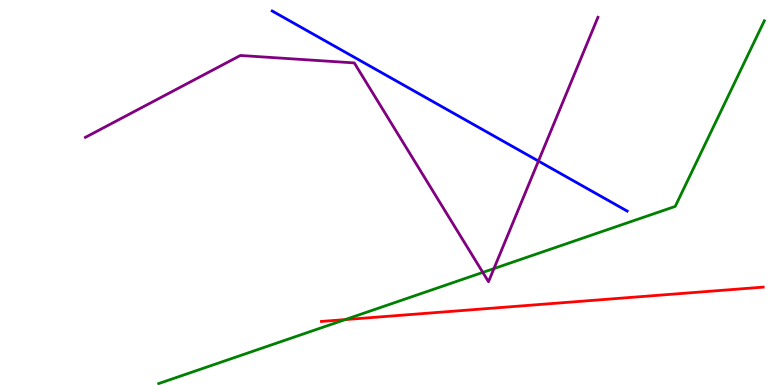[{'lines': ['blue', 'red'], 'intersections': []}, {'lines': ['green', 'red'], 'intersections': [{'x': 4.45, 'y': 1.7}]}, {'lines': ['purple', 'red'], 'intersections': []}, {'lines': ['blue', 'green'], 'intersections': []}, {'lines': ['blue', 'purple'], 'intersections': [{'x': 6.95, 'y': 5.82}]}, {'lines': ['green', 'purple'], 'intersections': [{'x': 6.23, 'y': 2.92}, {'x': 6.37, 'y': 3.02}]}]